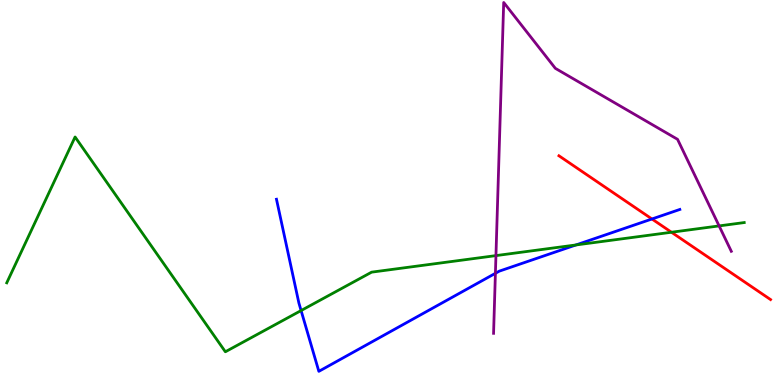[{'lines': ['blue', 'red'], 'intersections': [{'x': 8.41, 'y': 4.31}]}, {'lines': ['green', 'red'], 'intersections': [{'x': 8.66, 'y': 3.97}]}, {'lines': ['purple', 'red'], 'intersections': []}, {'lines': ['blue', 'green'], 'intersections': [{'x': 3.89, 'y': 1.93}, {'x': 7.43, 'y': 3.64}]}, {'lines': ['blue', 'purple'], 'intersections': [{'x': 6.39, 'y': 2.9}]}, {'lines': ['green', 'purple'], 'intersections': [{'x': 6.4, 'y': 3.36}, {'x': 9.28, 'y': 4.13}]}]